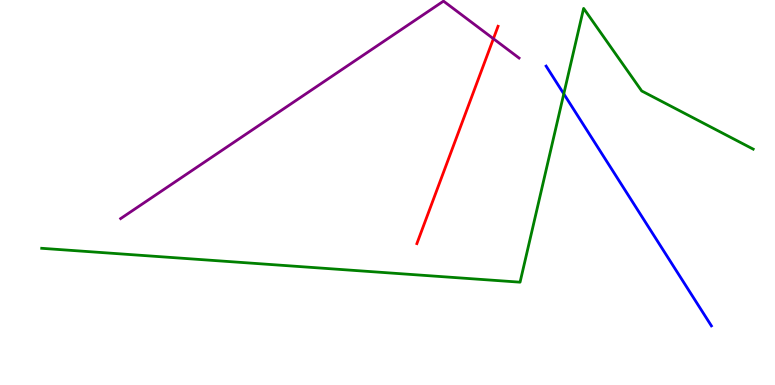[{'lines': ['blue', 'red'], 'intersections': []}, {'lines': ['green', 'red'], 'intersections': []}, {'lines': ['purple', 'red'], 'intersections': [{'x': 6.37, 'y': 8.99}]}, {'lines': ['blue', 'green'], 'intersections': [{'x': 7.27, 'y': 7.56}]}, {'lines': ['blue', 'purple'], 'intersections': []}, {'lines': ['green', 'purple'], 'intersections': []}]